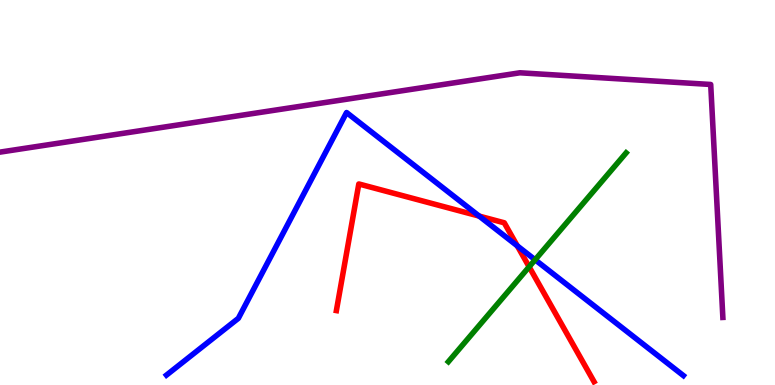[{'lines': ['blue', 'red'], 'intersections': [{'x': 6.18, 'y': 4.39}, {'x': 6.67, 'y': 3.61}]}, {'lines': ['green', 'red'], 'intersections': [{'x': 6.83, 'y': 3.07}]}, {'lines': ['purple', 'red'], 'intersections': []}, {'lines': ['blue', 'green'], 'intersections': [{'x': 6.9, 'y': 3.25}]}, {'lines': ['blue', 'purple'], 'intersections': []}, {'lines': ['green', 'purple'], 'intersections': []}]